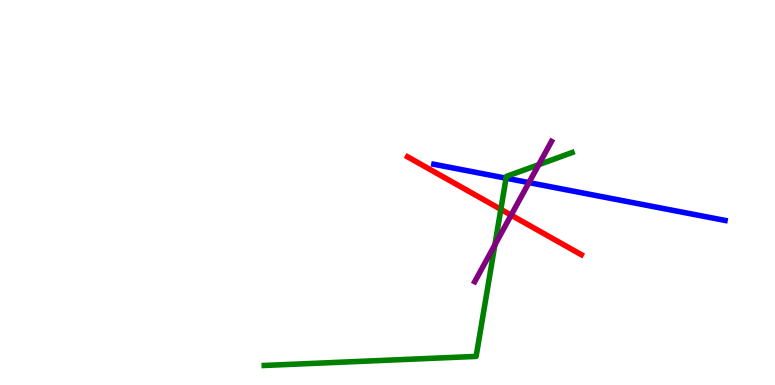[{'lines': ['blue', 'red'], 'intersections': []}, {'lines': ['green', 'red'], 'intersections': [{'x': 6.46, 'y': 4.56}]}, {'lines': ['purple', 'red'], 'intersections': [{'x': 6.6, 'y': 4.41}]}, {'lines': ['blue', 'green'], 'intersections': [{'x': 6.53, 'y': 5.37}]}, {'lines': ['blue', 'purple'], 'intersections': [{'x': 6.83, 'y': 5.26}]}, {'lines': ['green', 'purple'], 'intersections': [{'x': 6.39, 'y': 3.64}, {'x': 6.95, 'y': 5.72}]}]